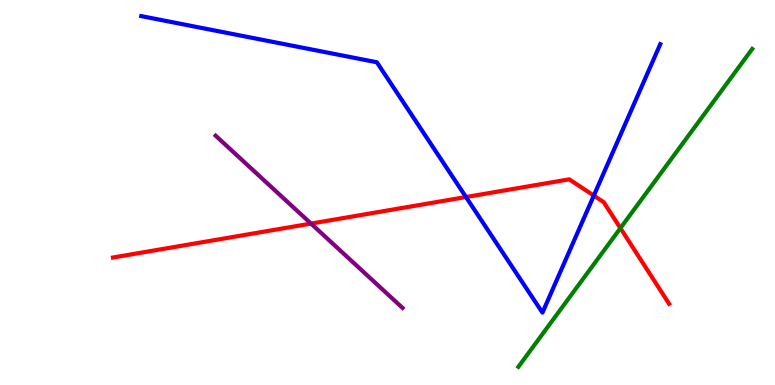[{'lines': ['blue', 'red'], 'intersections': [{'x': 6.01, 'y': 4.88}, {'x': 7.66, 'y': 4.92}]}, {'lines': ['green', 'red'], 'intersections': [{'x': 8.01, 'y': 4.07}]}, {'lines': ['purple', 'red'], 'intersections': [{'x': 4.01, 'y': 4.19}]}, {'lines': ['blue', 'green'], 'intersections': []}, {'lines': ['blue', 'purple'], 'intersections': []}, {'lines': ['green', 'purple'], 'intersections': []}]